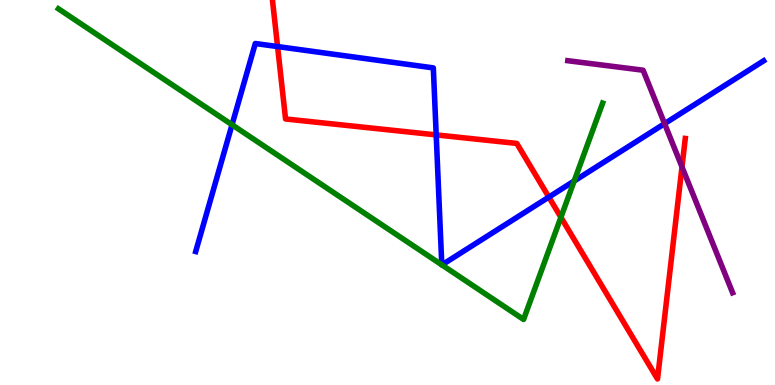[{'lines': ['blue', 'red'], 'intersections': [{'x': 3.58, 'y': 8.79}, {'x': 5.63, 'y': 6.5}, {'x': 7.08, 'y': 4.88}]}, {'lines': ['green', 'red'], 'intersections': [{'x': 7.24, 'y': 4.36}]}, {'lines': ['purple', 'red'], 'intersections': [{'x': 8.8, 'y': 5.66}]}, {'lines': ['blue', 'green'], 'intersections': [{'x': 2.99, 'y': 6.76}, {'x': 5.7, 'y': 3.12}, {'x': 5.7, 'y': 3.12}, {'x': 7.41, 'y': 5.3}]}, {'lines': ['blue', 'purple'], 'intersections': [{'x': 8.58, 'y': 6.79}]}, {'lines': ['green', 'purple'], 'intersections': []}]